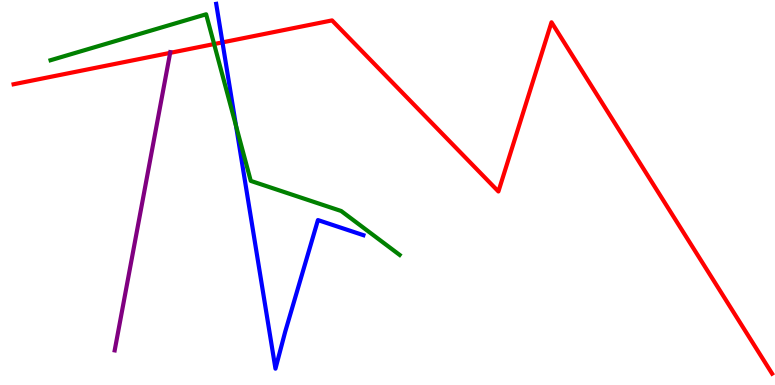[{'lines': ['blue', 'red'], 'intersections': [{'x': 2.87, 'y': 8.9}]}, {'lines': ['green', 'red'], 'intersections': [{'x': 2.76, 'y': 8.86}]}, {'lines': ['purple', 'red'], 'intersections': [{'x': 2.2, 'y': 8.63}]}, {'lines': ['blue', 'green'], 'intersections': [{'x': 3.05, 'y': 6.73}]}, {'lines': ['blue', 'purple'], 'intersections': []}, {'lines': ['green', 'purple'], 'intersections': []}]